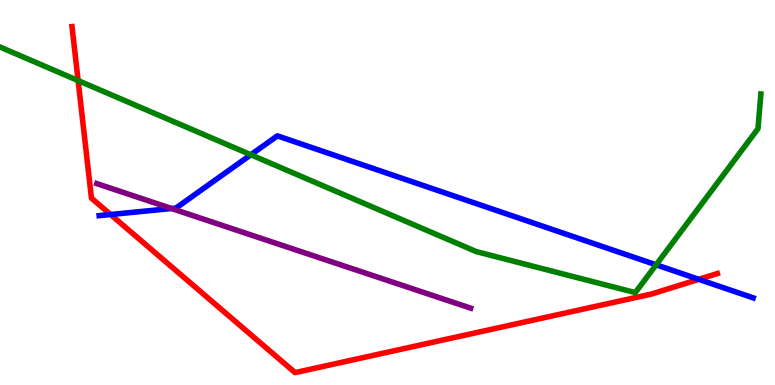[{'lines': ['blue', 'red'], 'intersections': [{'x': 1.43, 'y': 4.43}, {'x': 9.02, 'y': 2.74}]}, {'lines': ['green', 'red'], 'intersections': [{'x': 1.01, 'y': 7.91}]}, {'lines': ['purple', 'red'], 'intersections': []}, {'lines': ['blue', 'green'], 'intersections': [{'x': 3.24, 'y': 5.98}, {'x': 8.47, 'y': 3.12}]}, {'lines': ['blue', 'purple'], 'intersections': [{'x': 2.21, 'y': 4.58}]}, {'lines': ['green', 'purple'], 'intersections': []}]